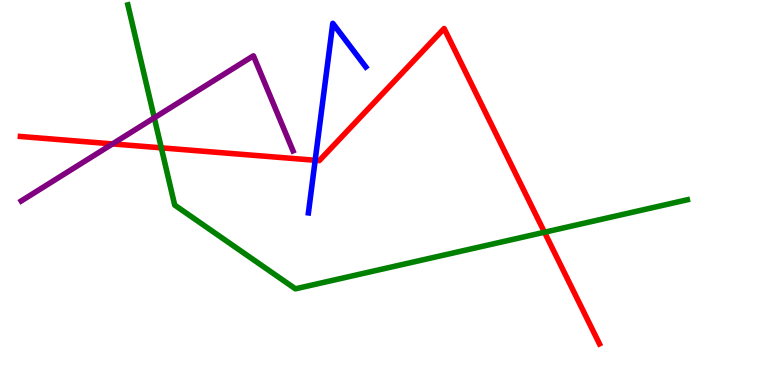[{'lines': ['blue', 'red'], 'intersections': [{'x': 4.07, 'y': 5.84}]}, {'lines': ['green', 'red'], 'intersections': [{'x': 2.08, 'y': 6.16}, {'x': 7.03, 'y': 3.97}]}, {'lines': ['purple', 'red'], 'intersections': [{'x': 1.45, 'y': 6.26}]}, {'lines': ['blue', 'green'], 'intersections': []}, {'lines': ['blue', 'purple'], 'intersections': []}, {'lines': ['green', 'purple'], 'intersections': [{'x': 1.99, 'y': 6.94}]}]